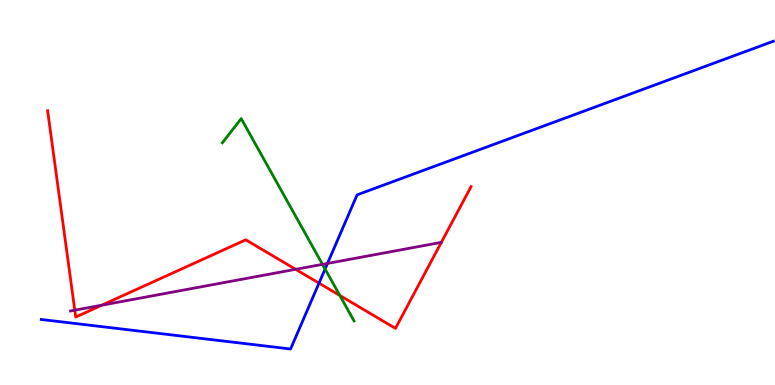[{'lines': ['blue', 'red'], 'intersections': [{'x': 4.12, 'y': 2.65}]}, {'lines': ['green', 'red'], 'intersections': [{'x': 4.38, 'y': 2.33}]}, {'lines': ['purple', 'red'], 'intersections': [{'x': 0.965, 'y': 1.94}, {'x': 1.31, 'y': 2.07}, {'x': 3.81, 'y': 3.0}]}, {'lines': ['blue', 'green'], 'intersections': [{'x': 4.19, 'y': 3.01}]}, {'lines': ['blue', 'purple'], 'intersections': [{'x': 4.23, 'y': 3.16}]}, {'lines': ['green', 'purple'], 'intersections': [{'x': 4.16, 'y': 3.13}]}]